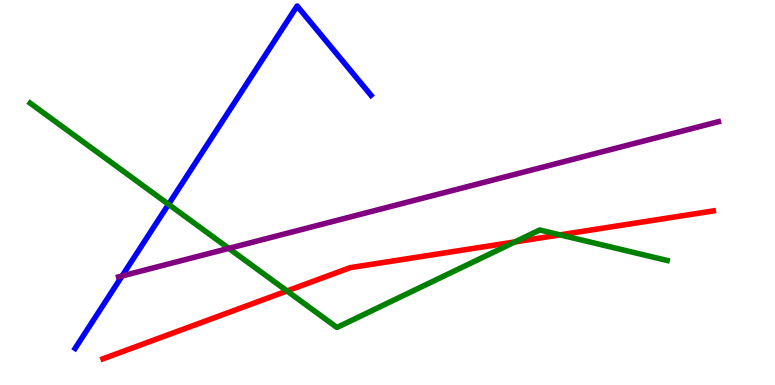[{'lines': ['blue', 'red'], 'intersections': []}, {'lines': ['green', 'red'], 'intersections': [{'x': 3.7, 'y': 2.44}, {'x': 6.64, 'y': 3.72}, {'x': 7.23, 'y': 3.9}]}, {'lines': ['purple', 'red'], 'intersections': []}, {'lines': ['blue', 'green'], 'intersections': [{'x': 2.17, 'y': 4.69}]}, {'lines': ['blue', 'purple'], 'intersections': [{'x': 1.58, 'y': 2.83}]}, {'lines': ['green', 'purple'], 'intersections': [{'x': 2.95, 'y': 3.55}]}]